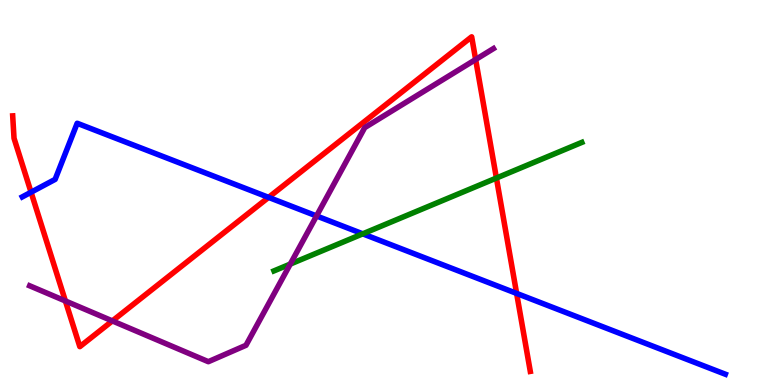[{'lines': ['blue', 'red'], 'intersections': [{'x': 0.401, 'y': 5.01}, {'x': 3.47, 'y': 4.87}, {'x': 6.67, 'y': 2.38}]}, {'lines': ['green', 'red'], 'intersections': [{'x': 6.41, 'y': 5.38}]}, {'lines': ['purple', 'red'], 'intersections': [{'x': 0.844, 'y': 2.18}, {'x': 1.45, 'y': 1.66}, {'x': 6.14, 'y': 8.45}]}, {'lines': ['blue', 'green'], 'intersections': [{'x': 4.68, 'y': 3.93}]}, {'lines': ['blue', 'purple'], 'intersections': [{'x': 4.08, 'y': 4.39}]}, {'lines': ['green', 'purple'], 'intersections': [{'x': 3.75, 'y': 3.14}]}]